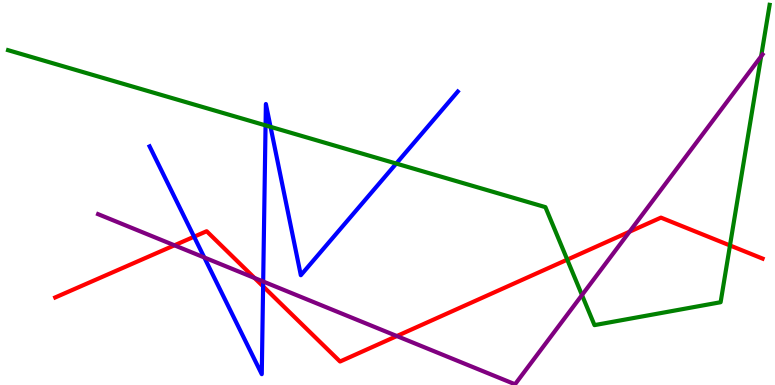[{'lines': ['blue', 'red'], 'intersections': [{'x': 2.5, 'y': 3.85}, {'x': 3.39, 'y': 2.56}]}, {'lines': ['green', 'red'], 'intersections': [{'x': 7.32, 'y': 3.26}, {'x': 9.42, 'y': 3.62}]}, {'lines': ['purple', 'red'], 'intersections': [{'x': 2.25, 'y': 3.63}, {'x': 3.28, 'y': 2.78}, {'x': 5.12, 'y': 1.27}, {'x': 8.12, 'y': 3.98}]}, {'lines': ['blue', 'green'], 'intersections': [{'x': 3.43, 'y': 6.74}, {'x': 3.49, 'y': 6.71}, {'x': 5.11, 'y': 5.75}]}, {'lines': ['blue', 'purple'], 'intersections': [{'x': 2.64, 'y': 3.31}, {'x': 3.4, 'y': 2.69}]}, {'lines': ['green', 'purple'], 'intersections': [{'x': 7.51, 'y': 2.34}, {'x': 9.82, 'y': 8.54}]}]